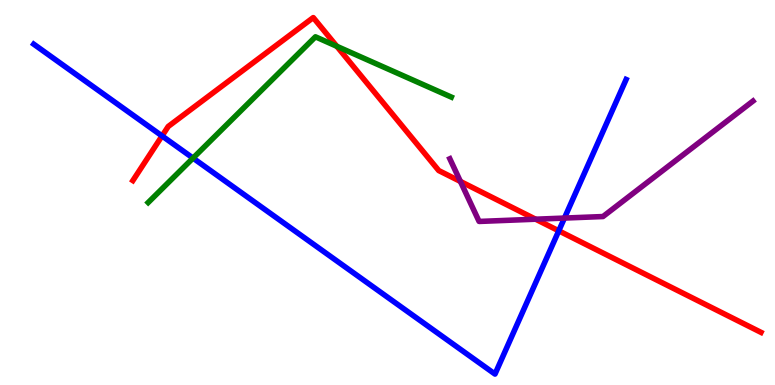[{'lines': ['blue', 'red'], 'intersections': [{'x': 2.09, 'y': 6.47}, {'x': 7.21, 'y': 4.0}]}, {'lines': ['green', 'red'], 'intersections': [{'x': 4.35, 'y': 8.8}]}, {'lines': ['purple', 'red'], 'intersections': [{'x': 5.94, 'y': 5.29}, {'x': 6.91, 'y': 4.31}]}, {'lines': ['blue', 'green'], 'intersections': [{'x': 2.49, 'y': 5.89}]}, {'lines': ['blue', 'purple'], 'intersections': [{'x': 7.28, 'y': 4.34}]}, {'lines': ['green', 'purple'], 'intersections': []}]